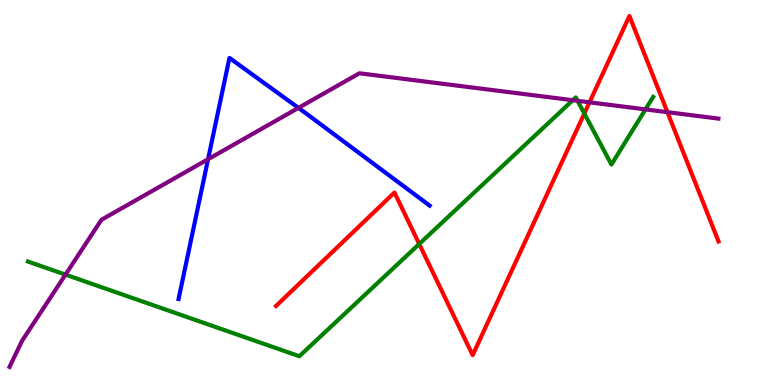[{'lines': ['blue', 'red'], 'intersections': []}, {'lines': ['green', 'red'], 'intersections': [{'x': 5.41, 'y': 3.66}, {'x': 7.54, 'y': 7.05}]}, {'lines': ['purple', 'red'], 'intersections': [{'x': 7.61, 'y': 7.34}, {'x': 8.61, 'y': 7.09}]}, {'lines': ['blue', 'green'], 'intersections': []}, {'lines': ['blue', 'purple'], 'intersections': [{'x': 2.68, 'y': 5.86}, {'x': 3.85, 'y': 7.2}]}, {'lines': ['green', 'purple'], 'intersections': [{'x': 0.845, 'y': 2.87}, {'x': 7.39, 'y': 7.4}, {'x': 7.45, 'y': 7.38}, {'x': 8.33, 'y': 7.16}]}]